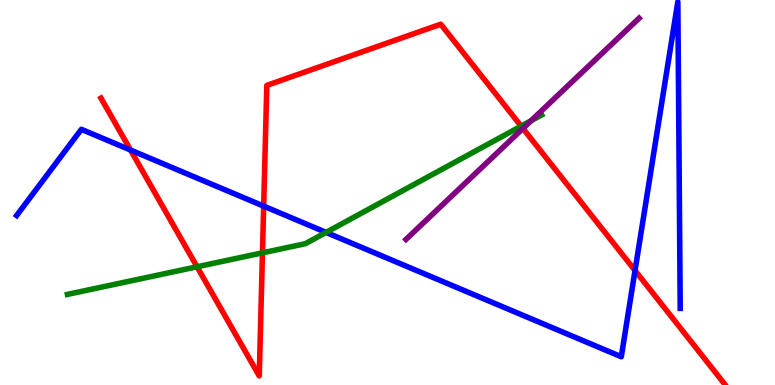[{'lines': ['blue', 'red'], 'intersections': [{'x': 1.68, 'y': 6.1}, {'x': 3.4, 'y': 4.65}, {'x': 8.19, 'y': 2.97}]}, {'lines': ['green', 'red'], 'intersections': [{'x': 2.54, 'y': 3.07}, {'x': 3.39, 'y': 3.43}, {'x': 6.72, 'y': 6.72}]}, {'lines': ['purple', 'red'], 'intersections': [{'x': 6.75, 'y': 6.66}]}, {'lines': ['blue', 'green'], 'intersections': [{'x': 4.21, 'y': 3.96}]}, {'lines': ['blue', 'purple'], 'intersections': []}, {'lines': ['green', 'purple'], 'intersections': [{'x': 6.85, 'y': 6.86}]}]